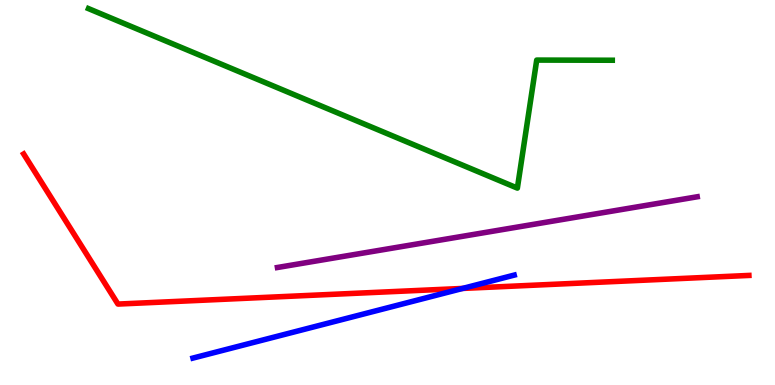[{'lines': ['blue', 'red'], 'intersections': [{'x': 5.97, 'y': 2.51}]}, {'lines': ['green', 'red'], 'intersections': []}, {'lines': ['purple', 'red'], 'intersections': []}, {'lines': ['blue', 'green'], 'intersections': []}, {'lines': ['blue', 'purple'], 'intersections': []}, {'lines': ['green', 'purple'], 'intersections': []}]